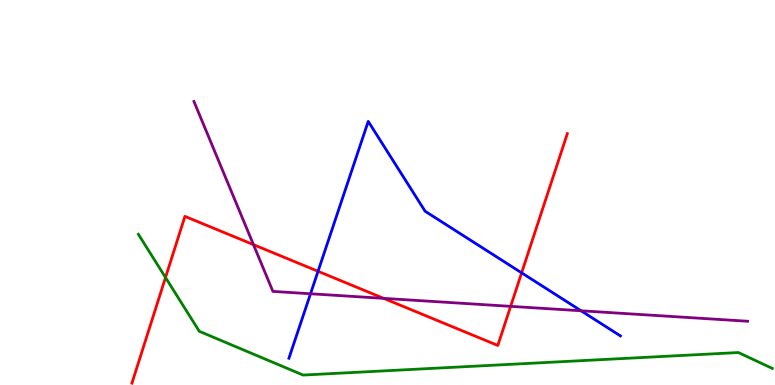[{'lines': ['blue', 'red'], 'intersections': [{'x': 4.1, 'y': 2.95}, {'x': 6.73, 'y': 2.91}]}, {'lines': ['green', 'red'], 'intersections': [{'x': 2.14, 'y': 2.79}]}, {'lines': ['purple', 'red'], 'intersections': [{'x': 3.27, 'y': 3.65}, {'x': 4.95, 'y': 2.25}, {'x': 6.59, 'y': 2.04}]}, {'lines': ['blue', 'green'], 'intersections': []}, {'lines': ['blue', 'purple'], 'intersections': [{'x': 4.01, 'y': 2.37}, {'x': 7.5, 'y': 1.93}]}, {'lines': ['green', 'purple'], 'intersections': []}]